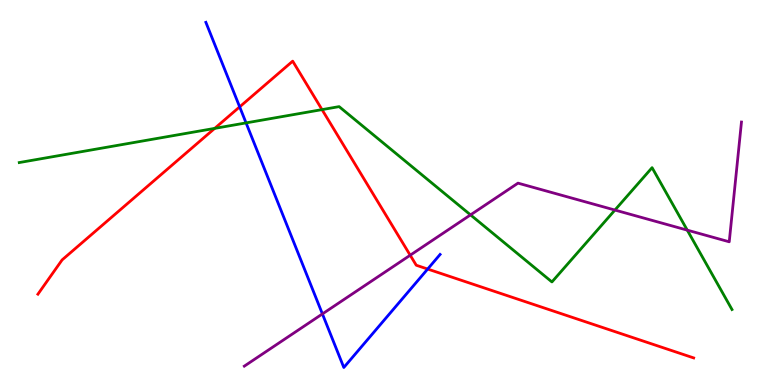[{'lines': ['blue', 'red'], 'intersections': [{'x': 3.09, 'y': 7.22}, {'x': 5.52, 'y': 3.01}]}, {'lines': ['green', 'red'], 'intersections': [{'x': 2.77, 'y': 6.67}, {'x': 4.16, 'y': 7.15}]}, {'lines': ['purple', 'red'], 'intersections': [{'x': 5.29, 'y': 3.37}]}, {'lines': ['blue', 'green'], 'intersections': [{'x': 3.18, 'y': 6.81}]}, {'lines': ['blue', 'purple'], 'intersections': [{'x': 4.16, 'y': 1.85}]}, {'lines': ['green', 'purple'], 'intersections': [{'x': 6.07, 'y': 4.42}, {'x': 7.93, 'y': 4.54}, {'x': 8.87, 'y': 4.02}]}]